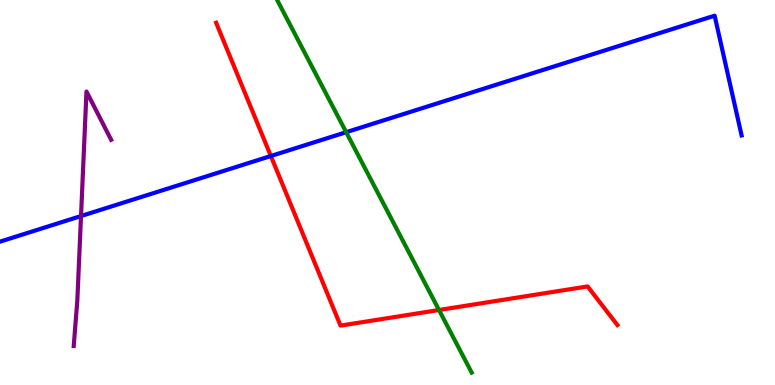[{'lines': ['blue', 'red'], 'intersections': [{'x': 3.5, 'y': 5.95}]}, {'lines': ['green', 'red'], 'intersections': [{'x': 5.66, 'y': 1.95}]}, {'lines': ['purple', 'red'], 'intersections': []}, {'lines': ['blue', 'green'], 'intersections': [{'x': 4.47, 'y': 6.57}]}, {'lines': ['blue', 'purple'], 'intersections': [{'x': 1.05, 'y': 4.39}]}, {'lines': ['green', 'purple'], 'intersections': []}]